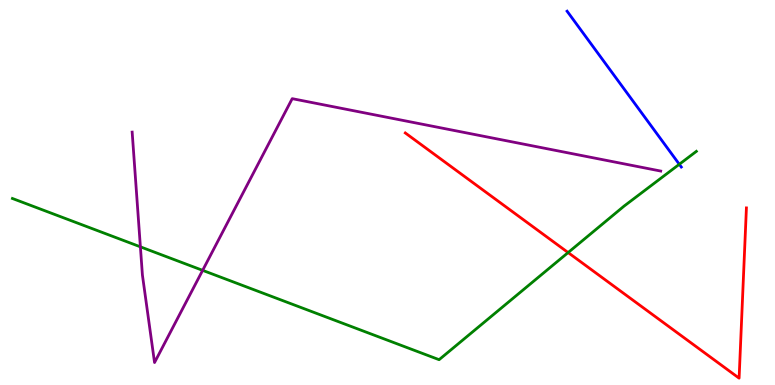[{'lines': ['blue', 'red'], 'intersections': []}, {'lines': ['green', 'red'], 'intersections': [{'x': 7.33, 'y': 3.44}]}, {'lines': ['purple', 'red'], 'intersections': []}, {'lines': ['blue', 'green'], 'intersections': [{'x': 8.77, 'y': 5.73}]}, {'lines': ['blue', 'purple'], 'intersections': []}, {'lines': ['green', 'purple'], 'intersections': [{'x': 1.81, 'y': 3.59}, {'x': 2.61, 'y': 2.98}]}]